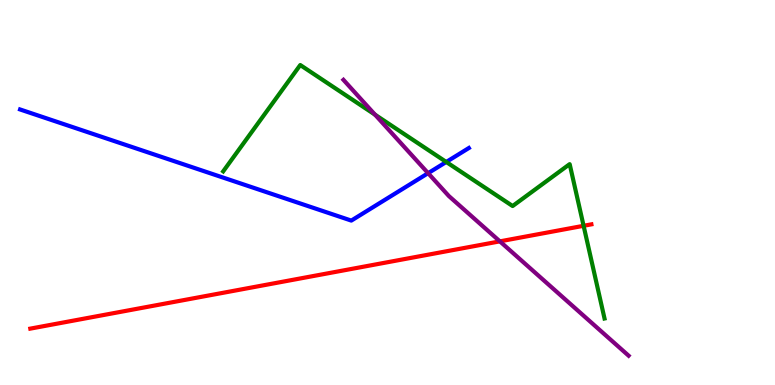[{'lines': ['blue', 'red'], 'intersections': []}, {'lines': ['green', 'red'], 'intersections': [{'x': 7.53, 'y': 4.14}]}, {'lines': ['purple', 'red'], 'intersections': [{'x': 6.45, 'y': 3.73}]}, {'lines': ['blue', 'green'], 'intersections': [{'x': 5.76, 'y': 5.79}]}, {'lines': ['blue', 'purple'], 'intersections': [{'x': 5.52, 'y': 5.5}]}, {'lines': ['green', 'purple'], 'intersections': [{'x': 4.84, 'y': 7.02}]}]